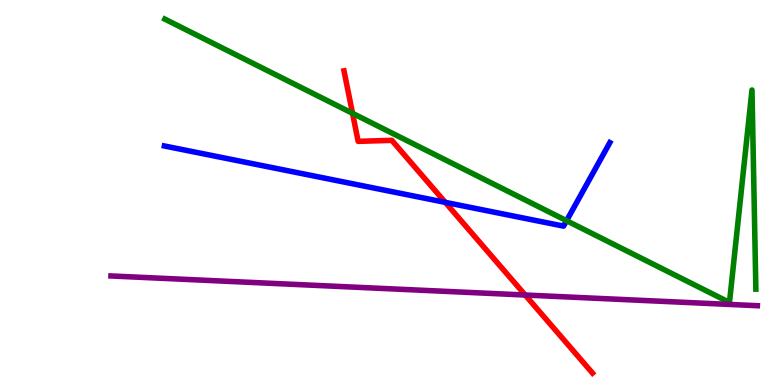[{'lines': ['blue', 'red'], 'intersections': [{'x': 5.75, 'y': 4.74}]}, {'lines': ['green', 'red'], 'intersections': [{'x': 4.55, 'y': 7.06}]}, {'lines': ['purple', 'red'], 'intersections': [{'x': 6.78, 'y': 2.34}]}, {'lines': ['blue', 'green'], 'intersections': [{'x': 7.31, 'y': 4.27}]}, {'lines': ['blue', 'purple'], 'intersections': []}, {'lines': ['green', 'purple'], 'intersections': []}]